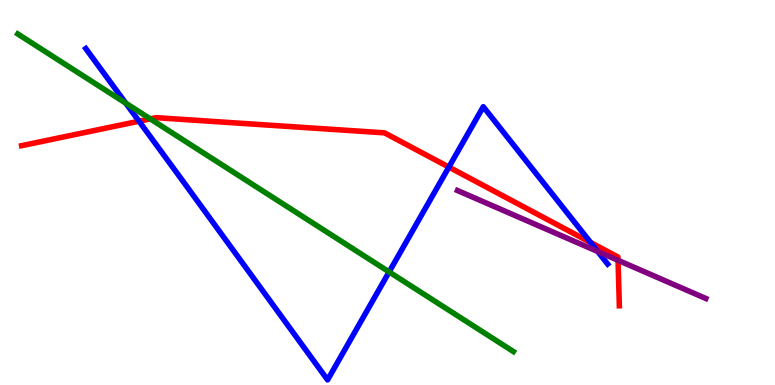[{'lines': ['blue', 'red'], 'intersections': [{'x': 1.79, 'y': 6.85}, {'x': 5.79, 'y': 5.66}, {'x': 7.62, 'y': 3.7}]}, {'lines': ['green', 'red'], 'intersections': [{'x': 1.94, 'y': 6.91}]}, {'lines': ['purple', 'red'], 'intersections': [{'x': 7.97, 'y': 3.24}]}, {'lines': ['blue', 'green'], 'intersections': [{'x': 1.62, 'y': 7.32}, {'x': 5.02, 'y': 2.94}]}, {'lines': ['blue', 'purple'], 'intersections': [{'x': 7.71, 'y': 3.47}]}, {'lines': ['green', 'purple'], 'intersections': []}]